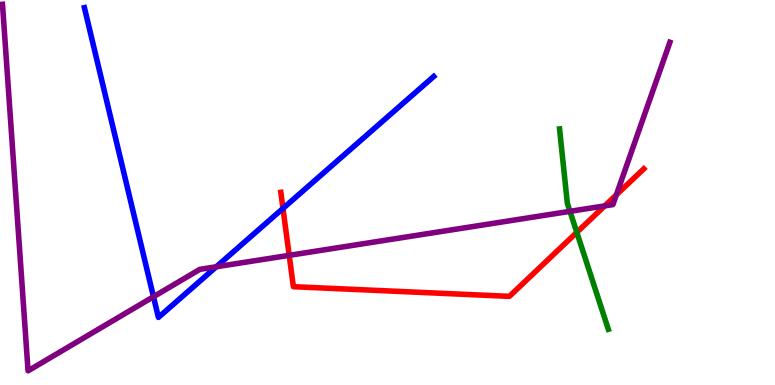[{'lines': ['blue', 'red'], 'intersections': [{'x': 3.65, 'y': 4.59}]}, {'lines': ['green', 'red'], 'intersections': [{'x': 7.44, 'y': 3.96}]}, {'lines': ['purple', 'red'], 'intersections': [{'x': 3.73, 'y': 3.37}, {'x': 7.8, 'y': 4.65}, {'x': 7.95, 'y': 4.94}]}, {'lines': ['blue', 'green'], 'intersections': []}, {'lines': ['blue', 'purple'], 'intersections': [{'x': 1.98, 'y': 2.29}, {'x': 2.79, 'y': 3.07}]}, {'lines': ['green', 'purple'], 'intersections': [{'x': 7.35, 'y': 4.51}]}]